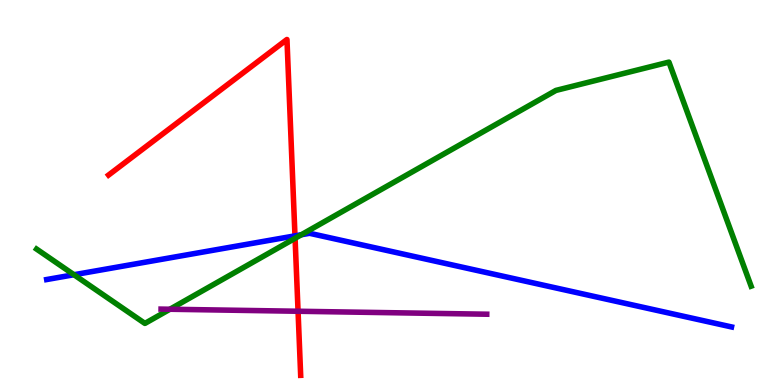[{'lines': ['blue', 'red'], 'intersections': [{'x': 3.81, 'y': 3.87}]}, {'lines': ['green', 'red'], 'intersections': [{'x': 3.81, 'y': 3.81}]}, {'lines': ['purple', 'red'], 'intersections': [{'x': 3.85, 'y': 1.92}]}, {'lines': ['blue', 'green'], 'intersections': [{'x': 0.954, 'y': 2.86}, {'x': 3.89, 'y': 3.9}]}, {'lines': ['blue', 'purple'], 'intersections': []}, {'lines': ['green', 'purple'], 'intersections': [{'x': 2.19, 'y': 1.97}]}]